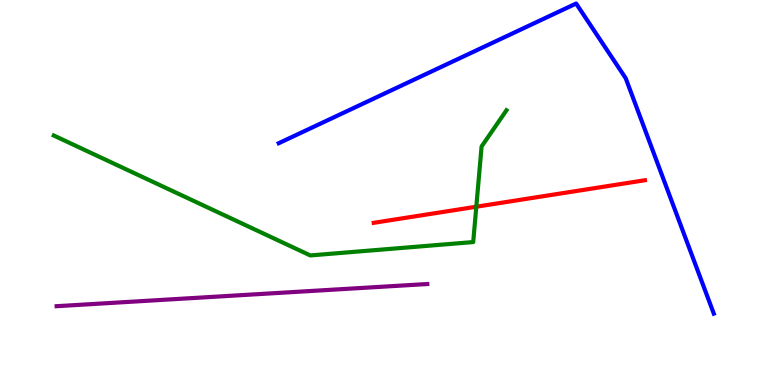[{'lines': ['blue', 'red'], 'intersections': []}, {'lines': ['green', 'red'], 'intersections': [{'x': 6.15, 'y': 4.63}]}, {'lines': ['purple', 'red'], 'intersections': []}, {'lines': ['blue', 'green'], 'intersections': []}, {'lines': ['blue', 'purple'], 'intersections': []}, {'lines': ['green', 'purple'], 'intersections': []}]